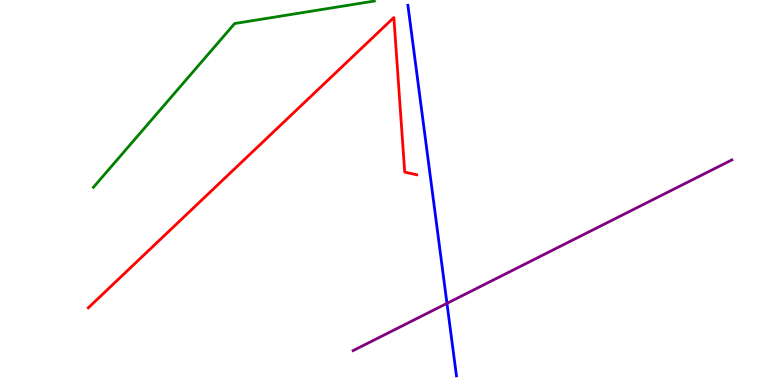[{'lines': ['blue', 'red'], 'intersections': []}, {'lines': ['green', 'red'], 'intersections': []}, {'lines': ['purple', 'red'], 'intersections': []}, {'lines': ['blue', 'green'], 'intersections': []}, {'lines': ['blue', 'purple'], 'intersections': [{'x': 5.77, 'y': 2.12}]}, {'lines': ['green', 'purple'], 'intersections': []}]